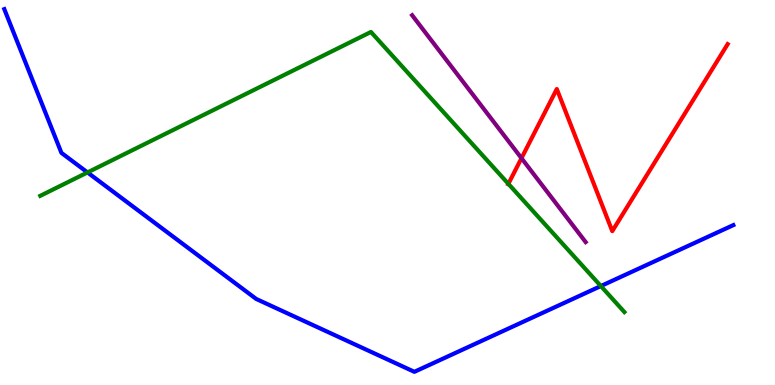[{'lines': ['blue', 'red'], 'intersections': []}, {'lines': ['green', 'red'], 'intersections': [{'x': 6.56, 'y': 5.22}]}, {'lines': ['purple', 'red'], 'intersections': [{'x': 6.73, 'y': 5.89}]}, {'lines': ['blue', 'green'], 'intersections': [{'x': 1.13, 'y': 5.52}, {'x': 7.75, 'y': 2.57}]}, {'lines': ['blue', 'purple'], 'intersections': []}, {'lines': ['green', 'purple'], 'intersections': []}]